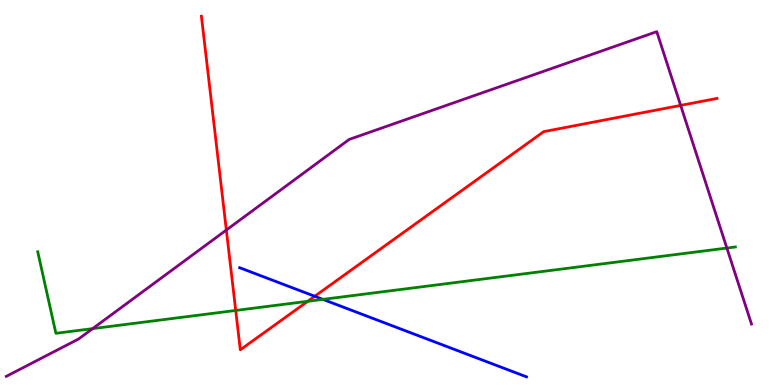[{'lines': ['blue', 'red'], 'intersections': [{'x': 4.06, 'y': 2.3}]}, {'lines': ['green', 'red'], 'intersections': [{'x': 3.04, 'y': 1.94}, {'x': 3.97, 'y': 2.17}]}, {'lines': ['purple', 'red'], 'intersections': [{'x': 2.92, 'y': 4.03}, {'x': 8.78, 'y': 7.26}]}, {'lines': ['blue', 'green'], 'intersections': [{'x': 4.17, 'y': 2.22}]}, {'lines': ['blue', 'purple'], 'intersections': []}, {'lines': ['green', 'purple'], 'intersections': [{'x': 1.2, 'y': 1.46}, {'x': 9.38, 'y': 3.56}]}]